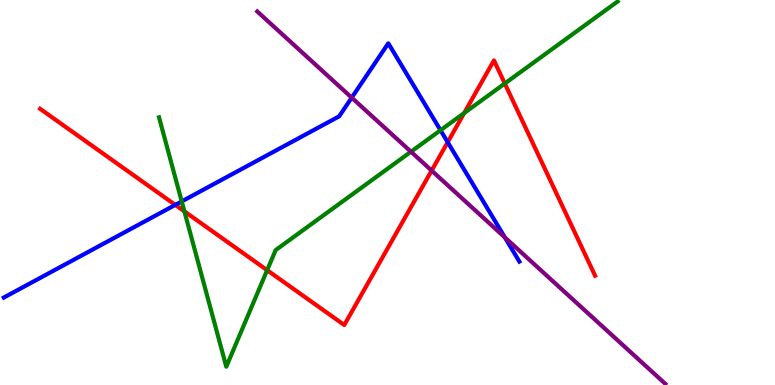[{'lines': ['blue', 'red'], 'intersections': [{'x': 2.26, 'y': 4.68}, {'x': 5.78, 'y': 6.31}]}, {'lines': ['green', 'red'], 'intersections': [{'x': 2.38, 'y': 4.51}, {'x': 3.45, 'y': 2.98}, {'x': 5.99, 'y': 7.06}, {'x': 6.51, 'y': 7.83}]}, {'lines': ['purple', 'red'], 'intersections': [{'x': 5.57, 'y': 5.57}]}, {'lines': ['blue', 'green'], 'intersections': [{'x': 2.34, 'y': 4.77}, {'x': 5.68, 'y': 6.62}]}, {'lines': ['blue', 'purple'], 'intersections': [{'x': 4.54, 'y': 7.46}, {'x': 6.51, 'y': 3.83}]}, {'lines': ['green', 'purple'], 'intersections': [{'x': 5.3, 'y': 6.06}]}]